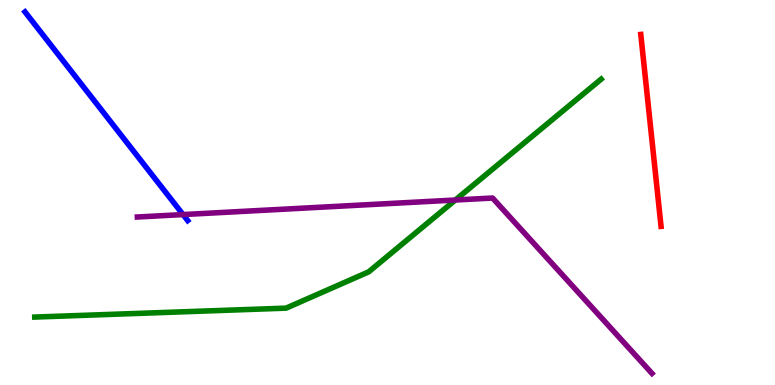[{'lines': ['blue', 'red'], 'intersections': []}, {'lines': ['green', 'red'], 'intersections': []}, {'lines': ['purple', 'red'], 'intersections': []}, {'lines': ['blue', 'green'], 'intersections': []}, {'lines': ['blue', 'purple'], 'intersections': [{'x': 2.36, 'y': 4.43}]}, {'lines': ['green', 'purple'], 'intersections': [{'x': 5.88, 'y': 4.8}]}]